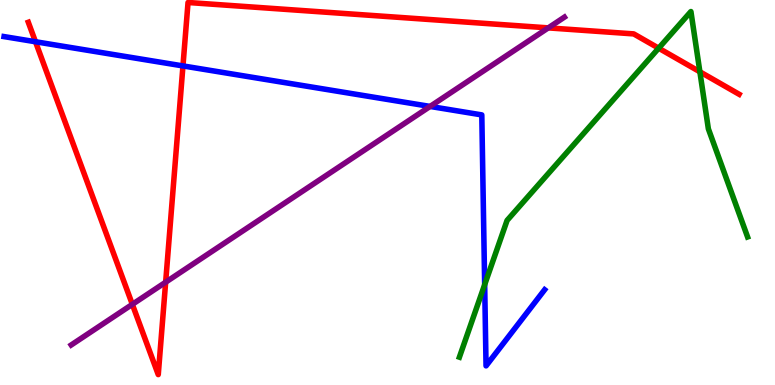[{'lines': ['blue', 'red'], 'intersections': [{'x': 0.458, 'y': 8.92}, {'x': 2.36, 'y': 8.29}]}, {'lines': ['green', 'red'], 'intersections': [{'x': 8.5, 'y': 8.75}, {'x': 9.03, 'y': 8.14}]}, {'lines': ['purple', 'red'], 'intersections': [{'x': 1.71, 'y': 2.1}, {'x': 2.14, 'y': 2.67}, {'x': 7.07, 'y': 9.28}]}, {'lines': ['blue', 'green'], 'intersections': [{'x': 6.25, 'y': 2.61}]}, {'lines': ['blue', 'purple'], 'intersections': [{'x': 5.55, 'y': 7.24}]}, {'lines': ['green', 'purple'], 'intersections': []}]